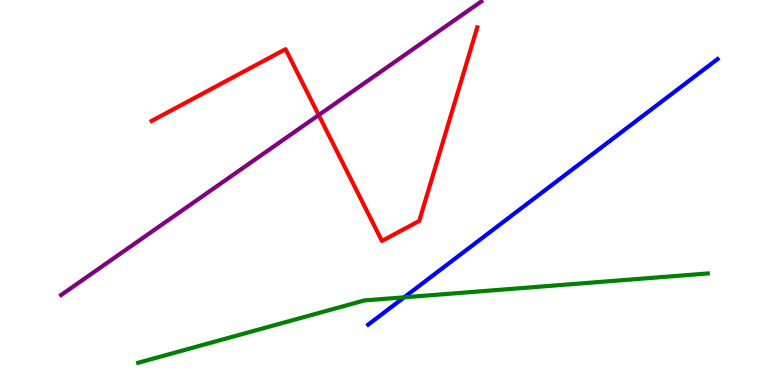[{'lines': ['blue', 'red'], 'intersections': []}, {'lines': ['green', 'red'], 'intersections': []}, {'lines': ['purple', 'red'], 'intersections': [{'x': 4.11, 'y': 7.01}]}, {'lines': ['blue', 'green'], 'intersections': [{'x': 5.22, 'y': 2.28}]}, {'lines': ['blue', 'purple'], 'intersections': []}, {'lines': ['green', 'purple'], 'intersections': []}]